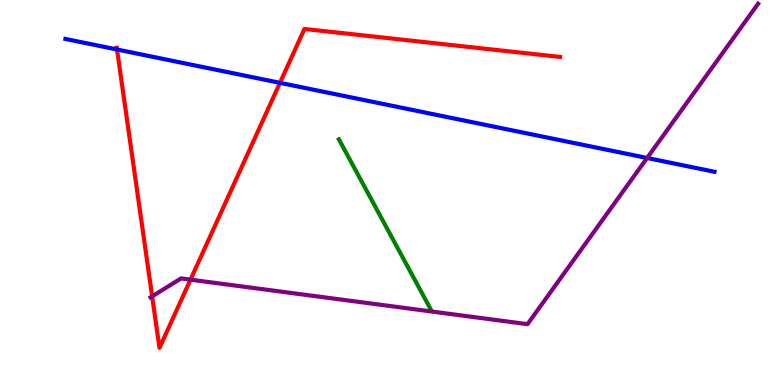[{'lines': ['blue', 'red'], 'intersections': [{'x': 1.51, 'y': 8.71}, {'x': 3.61, 'y': 7.85}]}, {'lines': ['green', 'red'], 'intersections': []}, {'lines': ['purple', 'red'], 'intersections': [{'x': 1.96, 'y': 2.3}, {'x': 2.46, 'y': 2.74}]}, {'lines': ['blue', 'green'], 'intersections': []}, {'lines': ['blue', 'purple'], 'intersections': [{'x': 8.35, 'y': 5.9}]}, {'lines': ['green', 'purple'], 'intersections': []}]